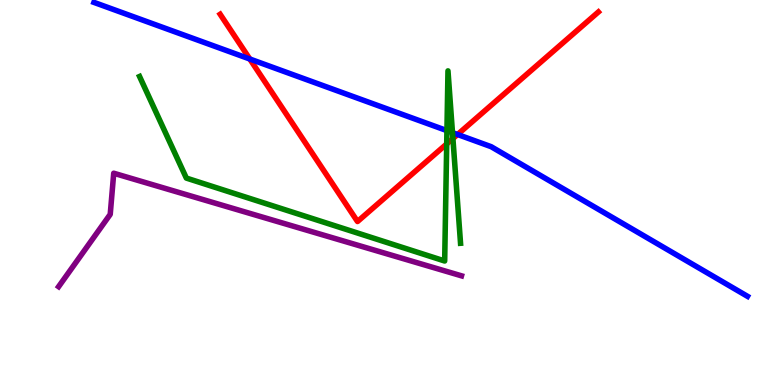[{'lines': ['blue', 'red'], 'intersections': [{'x': 3.22, 'y': 8.47}, {'x': 5.9, 'y': 6.51}]}, {'lines': ['green', 'red'], 'intersections': [{'x': 5.76, 'y': 6.26}, {'x': 5.84, 'y': 6.4}]}, {'lines': ['purple', 'red'], 'intersections': []}, {'lines': ['blue', 'green'], 'intersections': [{'x': 5.77, 'y': 6.61}, {'x': 5.84, 'y': 6.55}]}, {'lines': ['blue', 'purple'], 'intersections': []}, {'lines': ['green', 'purple'], 'intersections': []}]